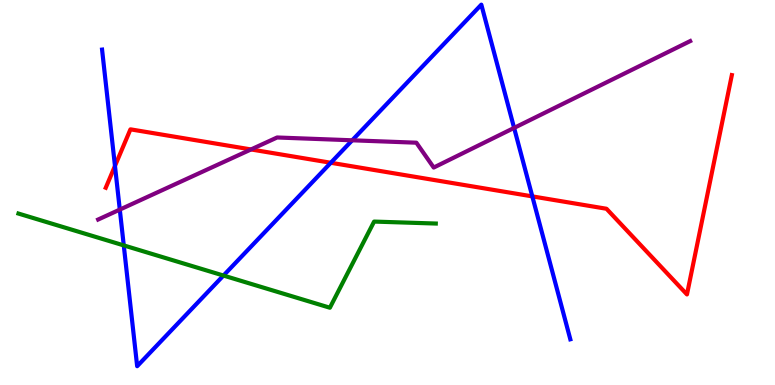[{'lines': ['blue', 'red'], 'intersections': [{'x': 1.48, 'y': 5.69}, {'x': 4.27, 'y': 5.77}, {'x': 6.87, 'y': 4.9}]}, {'lines': ['green', 'red'], 'intersections': []}, {'lines': ['purple', 'red'], 'intersections': [{'x': 3.24, 'y': 6.12}]}, {'lines': ['blue', 'green'], 'intersections': [{'x': 1.6, 'y': 3.63}, {'x': 2.88, 'y': 2.84}]}, {'lines': ['blue', 'purple'], 'intersections': [{'x': 1.55, 'y': 4.56}, {'x': 4.54, 'y': 6.36}, {'x': 6.63, 'y': 6.68}]}, {'lines': ['green', 'purple'], 'intersections': []}]